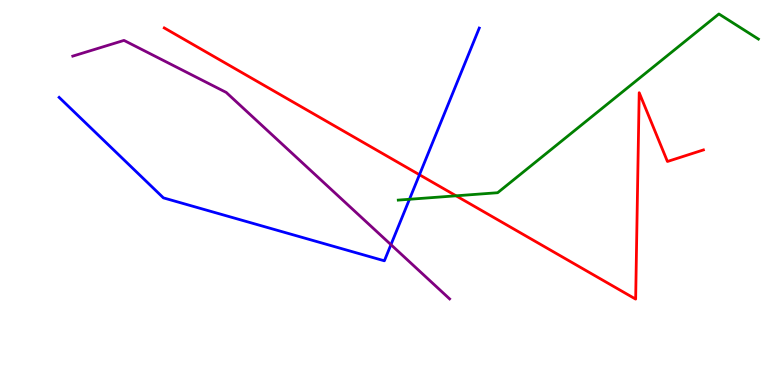[{'lines': ['blue', 'red'], 'intersections': [{'x': 5.41, 'y': 5.46}]}, {'lines': ['green', 'red'], 'intersections': [{'x': 5.88, 'y': 4.91}]}, {'lines': ['purple', 'red'], 'intersections': []}, {'lines': ['blue', 'green'], 'intersections': [{'x': 5.28, 'y': 4.82}]}, {'lines': ['blue', 'purple'], 'intersections': [{'x': 5.04, 'y': 3.64}]}, {'lines': ['green', 'purple'], 'intersections': []}]